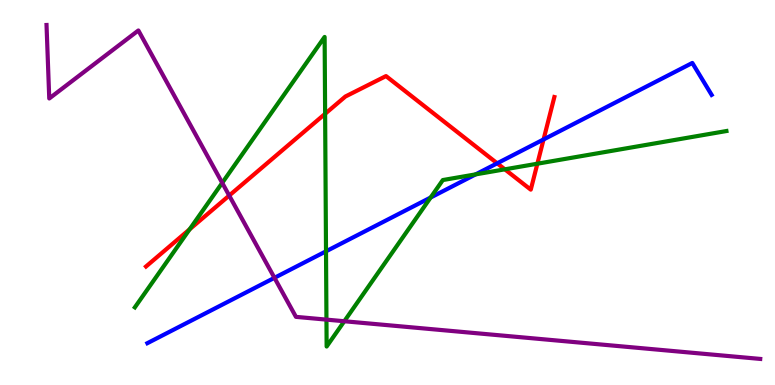[{'lines': ['blue', 'red'], 'intersections': [{'x': 6.42, 'y': 5.76}, {'x': 7.01, 'y': 6.38}]}, {'lines': ['green', 'red'], 'intersections': [{'x': 2.45, 'y': 4.04}, {'x': 4.2, 'y': 7.04}, {'x': 6.51, 'y': 5.6}, {'x': 6.93, 'y': 5.75}]}, {'lines': ['purple', 'red'], 'intersections': [{'x': 2.96, 'y': 4.92}]}, {'lines': ['blue', 'green'], 'intersections': [{'x': 4.21, 'y': 3.47}, {'x': 5.56, 'y': 4.87}, {'x': 6.14, 'y': 5.47}]}, {'lines': ['blue', 'purple'], 'intersections': [{'x': 3.54, 'y': 2.78}]}, {'lines': ['green', 'purple'], 'intersections': [{'x': 2.87, 'y': 5.25}, {'x': 4.21, 'y': 1.7}, {'x': 4.44, 'y': 1.66}]}]